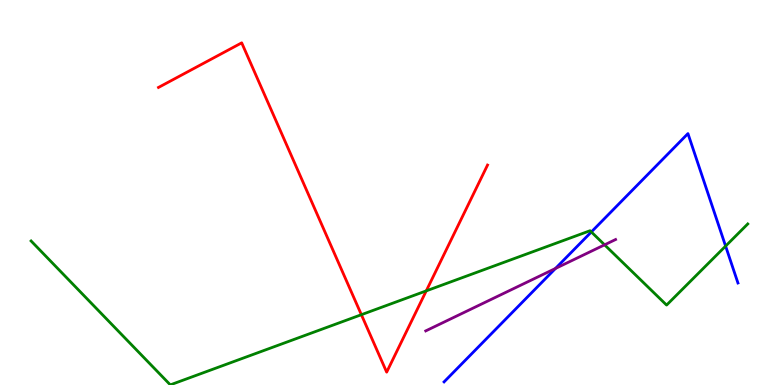[{'lines': ['blue', 'red'], 'intersections': []}, {'lines': ['green', 'red'], 'intersections': [{'x': 4.66, 'y': 1.83}, {'x': 5.5, 'y': 2.44}]}, {'lines': ['purple', 'red'], 'intersections': []}, {'lines': ['blue', 'green'], 'intersections': [{'x': 7.63, 'y': 3.98}, {'x': 9.36, 'y': 3.61}]}, {'lines': ['blue', 'purple'], 'intersections': [{'x': 7.17, 'y': 3.03}]}, {'lines': ['green', 'purple'], 'intersections': [{'x': 7.8, 'y': 3.64}]}]